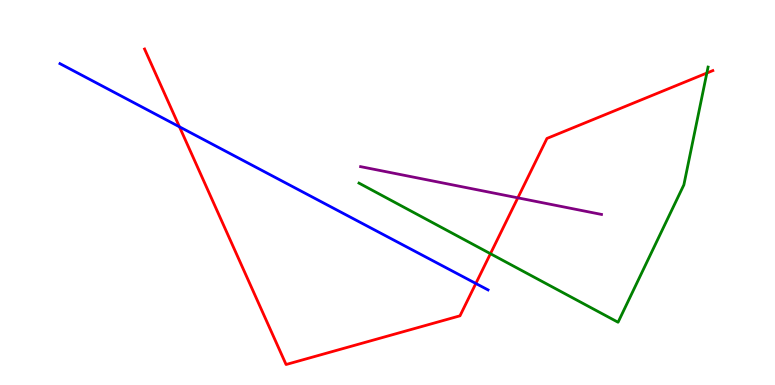[{'lines': ['blue', 'red'], 'intersections': [{'x': 2.32, 'y': 6.71}, {'x': 6.14, 'y': 2.64}]}, {'lines': ['green', 'red'], 'intersections': [{'x': 6.33, 'y': 3.41}, {'x': 9.12, 'y': 8.1}]}, {'lines': ['purple', 'red'], 'intersections': [{'x': 6.68, 'y': 4.86}]}, {'lines': ['blue', 'green'], 'intersections': []}, {'lines': ['blue', 'purple'], 'intersections': []}, {'lines': ['green', 'purple'], 'intersections': []}]